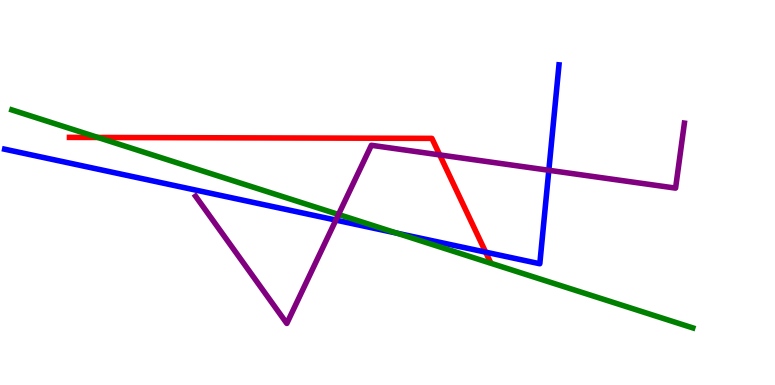[{'lines': ['blue', 'red'], 'intersections': [{'x': 6.27, 'y': 3.45}]}, {'lines': ['green', 'red'], 'intersections': [{'x': 1.26, 'y': 6.43}]}, {'lines': ['purple', 'red'], 'intersections': [{'x': 5.67, 'y': 5.98}]}, {'lines': ['blue', 'green'], 'intersections': [{'x': 5.12, 'y': 3.94}]}, {'lines': ['blue', 'purple'], 'intersections': [{'x': 4.33, 'y': 4.28}, {'x': 7.08, 'y': 5.58}]}, {'lines': ['green', 'purple'], 'intersections': [{'x': 4.37, 'y': 4.43}]}]